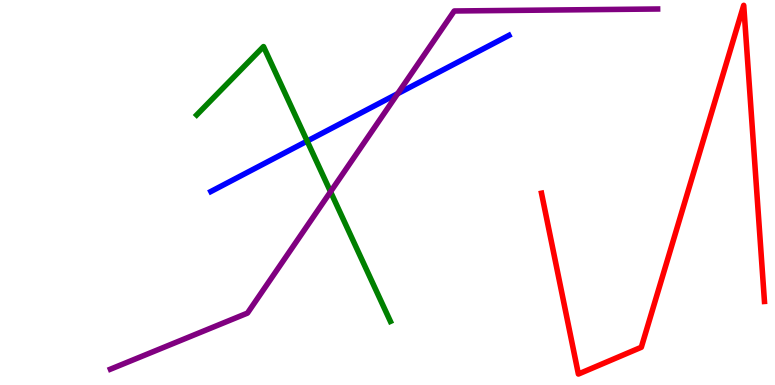[{'lines': ['blue', 'red'], 'intersections': []}, {'lines': ['green', 'red'], 'intersections': []}, {'lines': ['purple', 'red'], 'intersections': []}, {'lines': ['blue', 'green'], 'intersections': [{'x': 3.96, 'y': 6.34}]}, {'lines': ['blue', 'purple'], 'intersections': [{'x': 5.13, 'y': 7.57}]}, {'lines': ['green', 'purple'], 'intersections': [{'x': 4.27, 'y': 5.02}]}]